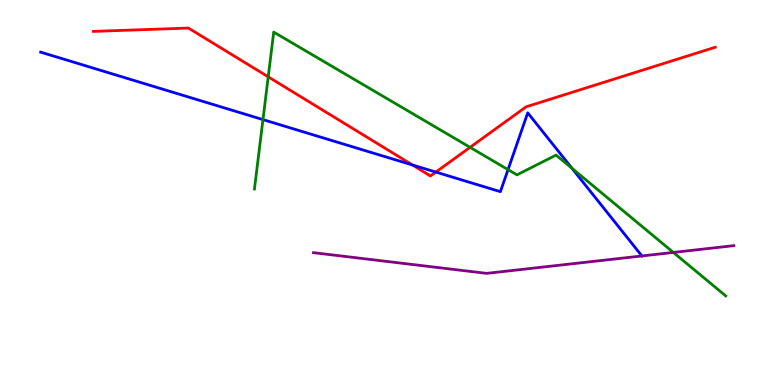[{'lines': ['blue', 'red'], 'intersections': [{'x': 5.32, 'y': 5.71}, {'x': 5.62, 'y': 5.53}]}, {'lines': ['green', 'red'], 'intersections': [{'x': 3.46, 'y': 8.0}, {'x': 6.07, 'y': 6.17}]}, {'lines': ['purple', 'red'], 'intersections': []}, {'lines': ['blue', 'green'], 'intersections': [{'x': 3.39, 'y': 6.89}, {'x': 6.56, 'y': 5.59}, {'x': 7.38, 'y': 5.63}]}, {'lines': ['blue', 'purple'], 'intersections': [{'x': 8.28, 'y': 3.35}]}, {'lines': ['green', 'purple'], 'intersections': [{'x': 8.69, 'y': 3.44}]}]